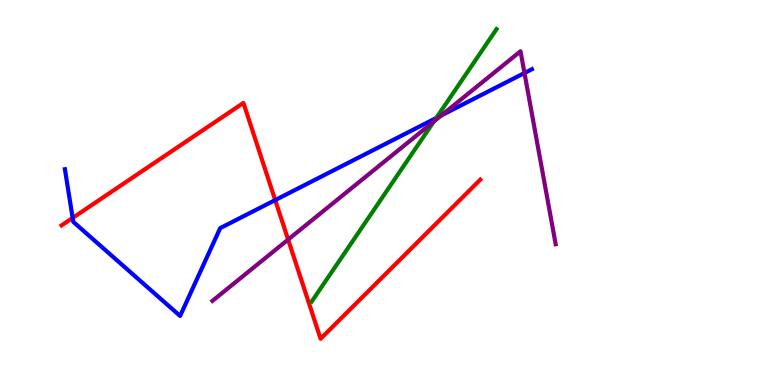[{'lines': ['blue', 'red'], 'intersections': [{'x': 0.937, 'y': 4.34}, {'x': 3.55, 'y': 4.8}]}, {'lines': ['green', 'red'], 'intersections': []}, {'lines': ['purple', 'red'], 'intersections': [{'x': 3.72, 'y': 3.78}]}, {'lines': ['blue', 'green'], 'intersections': [{'x': 5.63, 'y': 6.94}]}, {'lines': ['blue', 'purple'], 'intersections': [{'x': 5.7, 'y': 7.0}, {'x': 6.77, 'y': 8.1}]}, {'lines': ['green', 'purple'], 'intersections': [{'x': 5.6, 'y': 6.85}]}]